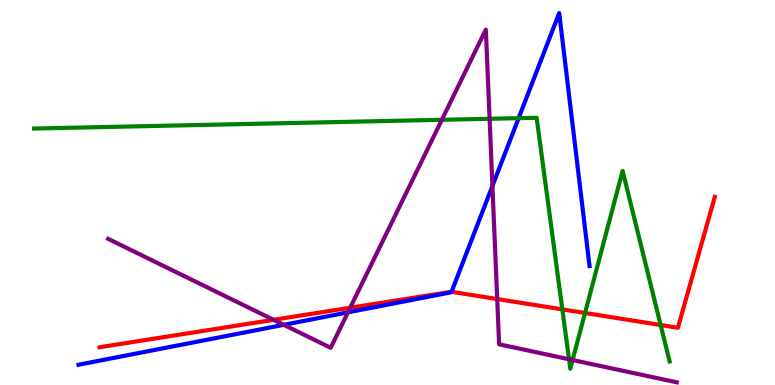[{'lines': ['blue', 'red'], 'intersections': [{'x': 5.83, 'y': 2.42}]}, {'lines': ['green', 'red'], 'intersections': [{'x': 7.26, 'y': 1.96}, {'x': 7.55, 'y': 1.87}, {'x': 8.52, 'y': 1.56}]}, {'lines': ['purple', 'red'], 'intersections': [{'x': 3.53, 'y': 1.69}, {'x': 4.52, 'y': 2.01}, {'x': 6.42, 'y': 2.23}]}, {'lines': ['blue', 'green'], 'intersections': [{'x': 6.69, 'y': 6.93}]}, {'lines': ['blue', 'purple'], 'intersections': [{'x': 3.66, 'y': 1.56}, {'x': 4.49, 'y': 1.89}, {'x': 6.35, 'y': 5.17}]}, {'lines': ['green', 'purple'], 'intersections': [{'x': 5.7, 'y': 6.89}, {'x': 6.32, 'y': 6.91}, {'x': 7.34, 'y': 0.669}, {'x': 7.39, 'y': 0.649}]}]